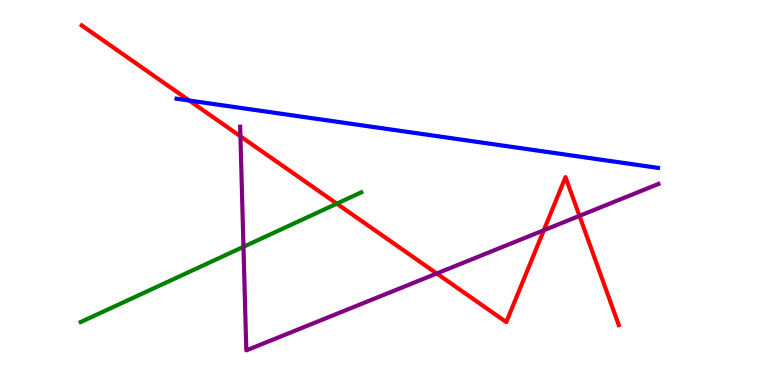[{'lines': ['blue', 'red'], 'intersections': [{'x': 2.44, 'y': 7.39}]}, {'lines': ['green', 'red'], 'intersections': [{'x': 4.35, 'y': 4.71}]}, {'lines': ['purple', 'red'], 'intersections': [{'x': 3.1, 'y': 6.46}, {'x': 5.64, 'y': 2.9}, {'x': 7.02, 'y': 4.02}, {'x': 7.48, 'y': 4.39}]}, {'lines': ['blue', 'green'], 'intersections': []}, {'lines': ['blue', 'purple'], 'intersections': []}, {'lines': ['green', 'purple'], 'intersections': [{'x': 3.14, 'y': 3.59}]}]